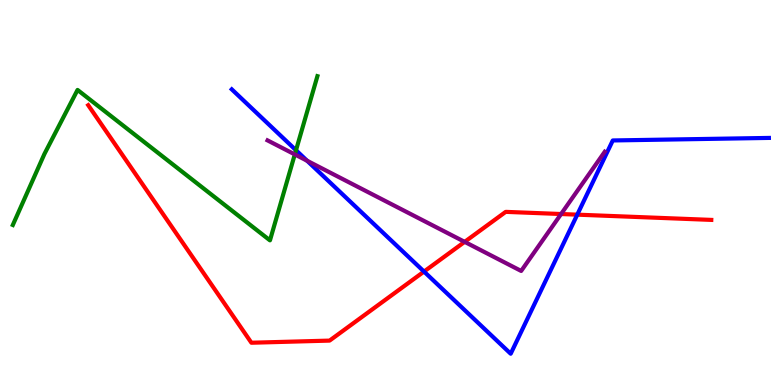[{'lines': ['blue', 'red'], 'intersections': [{'x': 5.47, 'y': 2.95}, {'x': 7.45, 'y': 4.42}]}, {'lines': ['green', 'red'], 'intersections': []}, {'lines': ['purple', 'red'], 'intersections': [{'x': 6.0, 'y': 3.72}, {'x': 7.24, 'y': 4.44}]}, {'lines': ['blue', 'green'], 'intersections': [{'x': 3.82, 'y': 6.1}]}, {'lines': ['blue', 'purple'], 'intersections': [{'x': 3.96, 'y': 5.82}]}, {'lines': ['green', 'purple'], 'intersections': [{'x': 3.8, 'y': 5.99}]}]